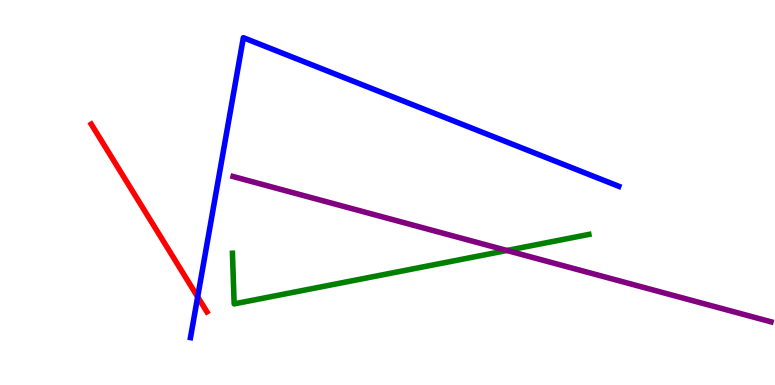[{'lines': ['blue', 'red'], 'intersections': [{'x': 2.55, 'y': 2.29}]}, {'lines': ['green', 'red'], 'intersections': []}, {'lines': ['purple', 'red'], 'intersections': []}, {'lines': ['blue', 'green'], 'intersections': []}, {'lines': ['blue', 'purple'], 'intersections': []}, {'lines': ['green', 'purple'], 'intersections': [{'x': 6.54, 'y': 3.49}]}]